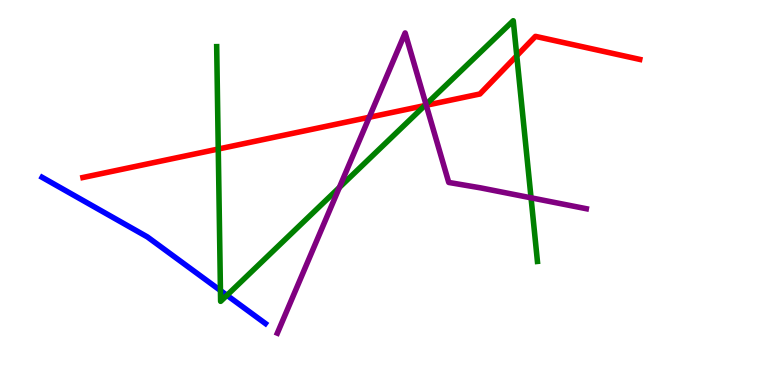[{'lines': ['blue', 'red'], 'intersections': []}, {'lines': ['green', 'red'], 'intersections': [{'x': 2.82, 'y': 6.13}, {'x': 5.48, 'y': 7.26}, {'x': 6.67, 'y': 8.55}]}, {'lines': ['purple', 'red'], 'intersections': [{'x': 4.76, 'y': 6.95}, {'x': 5.5, 'y': 7.27}]}, {'lines': ['blue', 'green'], 'intersections': [{'x': 2.84, 'y': 2.45}, {'x': 2.93, 'y': 2.33}]}, {'lines': ['blue', 'purple'], 'intersections': []}, {'lines': ['green', 'purple'], 'intersections': [{'x': 4.38, 'y': 5.13}, {'x': 5.5, 'y': 7.29}, {'x': 6.85, 'y': 4.86}]}]